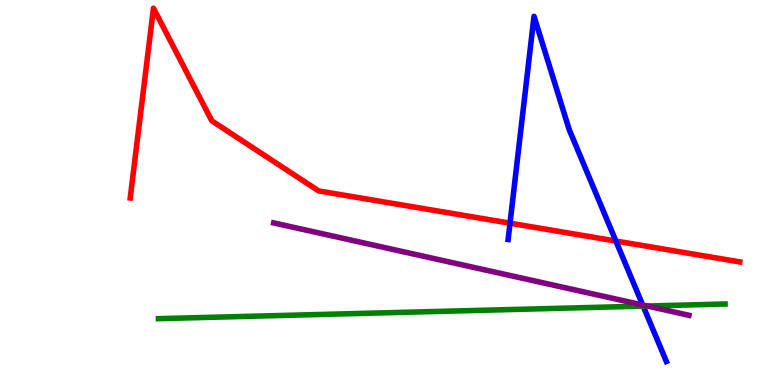[{'lines': ['blue', 'red'], 'intersections': [{'x': 6.58, 'y': 4.2}, {'x': 7.95, 'y': 3.74}]}, {'lines': ['green', 'red'], 'intersections': []}, {'lines': ['purple', 'red'], 'intersections': []}, {'lines': ['blue', 'green'], 'intersections': [{'x': 8.3, 'y': 2.05}]}, {'lines': ['blue', 'purple'], 'intersections': [{'x': 8.29, 'y': 2.08}]}, {'lines': ['green', 'purple'], 'intersections': [{'x': 8.35, 'y': 2.05}]}]